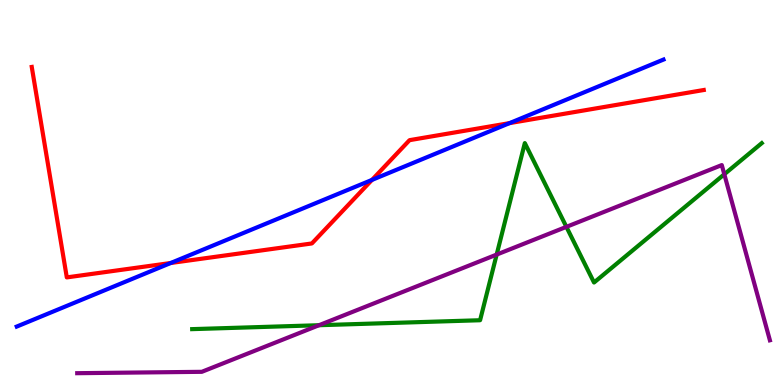[{'lines': ['blue', 'red'], 'intersections': [{'x': 2.2, 'y': 3.17}, {'x': 4.8, 'y': 5.33}, {'x': 6.58, 'y': 6.8}]}, {'lines': ['green', 'red'], 'intersections': []}, {'lines': ['purple', 'red'], 'intersections': []}, {'lines': ['blue', 'green'], 'intersections': []}, {'lines': ['blue', 'purple'], 'intersections': []}, {'lines': ['green', 'purple'], 'intersections': [{'x': 4.12, 'y': 1.55}, {'x': 6.41, 'y': 3.39}, {'x': 7.31, 'y': 4.11}, {'x': 9.35, 'y': 5.47}]}]